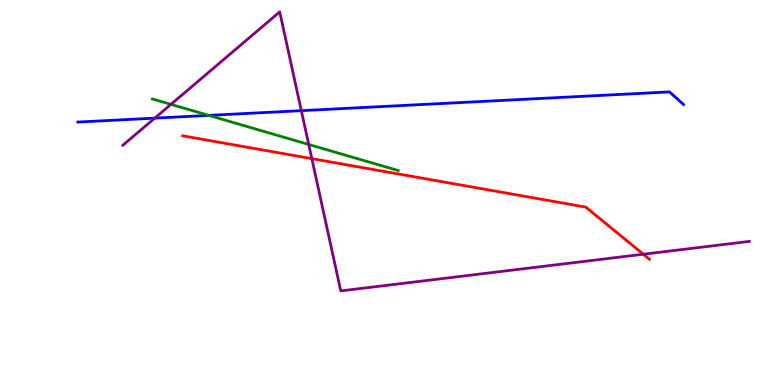[{'lines': ['blue', 'red'], 'intersections': []}, {'lines': ['green', 'red'], 'intersections': []}, {'lines': ['purple', 'red'], 'intersections': [{'x': 4.02, 'y': 5.88}, {'x': 8.3, 'y': 3.4}]}, {'lines': ['blue', 'green'], 'intersections': [{'x': 2.69, 'y': 7.0}]}, {'lines': ['blue', 'purple'], 'intersections': [{'x': 2.0, 'y': 6.93}, {'x': 3.89, 'y': 7.13}]}, {'lines': ['green', 'purple'], 'intersections': [{'x': 2.21, 'y': 7.29}, {'x': 3.98, 'y': 6.25}]}]